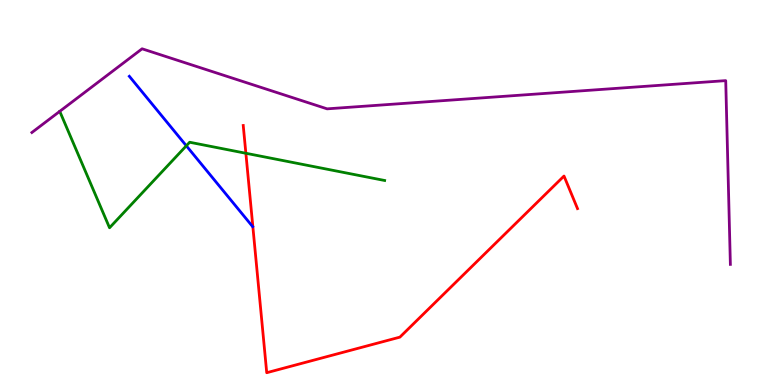[{'lines': ['blue', 'red'], 'intersections': []}, {'lines': ['green', 'red'], 'intersections': [{'x': 3.17, 'y': 6.02}]}, {'lines': ['purple', 'red'], 'intersections': []}, {'lines': ['blue', 'green'], 'intersections': [{'x': 2.4, 'y': 6.21}]}, {'lines': ['blue', 'purple'], 'intersections': []}, {'lines': ['green', 'purple'], 'intersections': []}]